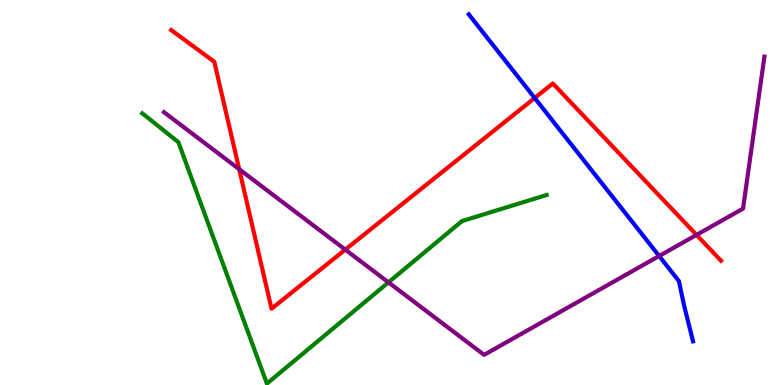[{'lines': ['blue', 'red'], 'intersections': [{'x': 6.9, 'y': 7.45}]}, {'lines': ['green', 'red'], 'intersections': []}, {'lines': ['purple', 'red'], 'intersections': [{'x': 3.09, 'y': 5.6}, {'x': 4.46, 'y': 3.52}, {'x': 8.99, 'y': 3.9}]}, {'lines': ['blue', 'green'], 'intersections': []}, {'lines': ['blue', 'purple'], 'intersections': [{'x': 8.51, 'y': 3.35}]}, {'lines': ['green', 'purple'], 'intersections': [{'x': 5.01, 'y': 2.67}]}]